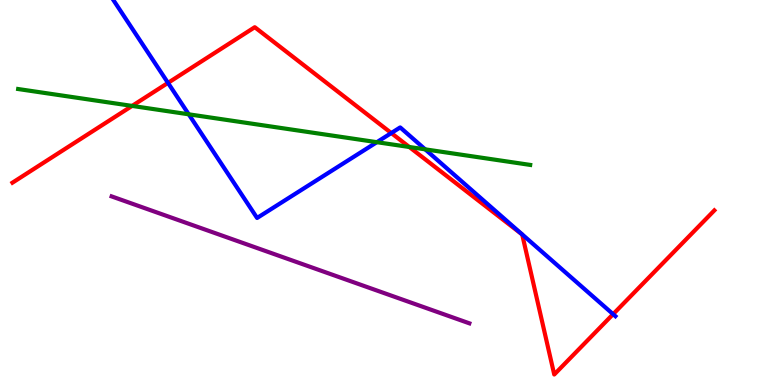[{'lines': ['blue', 'red'], 'intersections': [{'x': 2.17, 'y': 7.85}, {'x': 5.05, 'y': 6.54}, {'x': 7.91, 'y': 1.84}]}, {'lines': ['green', 'red'], 'intersections': [{'x': 1.7, 'y': 7.25}, {'x': 5.28, 'y': 6.18}]}, {'lines': ['purple', 'red'], 'intersections': []}, {'lines': ['blue', 'green'], 'intersections': [{'x': 2.44, 'y': 7.03}, {'x': 4.86, 'y': 6.31}, {'x': 5.49, 'y': 6.12}]}, {'lines': ['blue', 'purple'], 'intersections': []}, {'lines': ['green', 'purple'], 'intersections': []}]